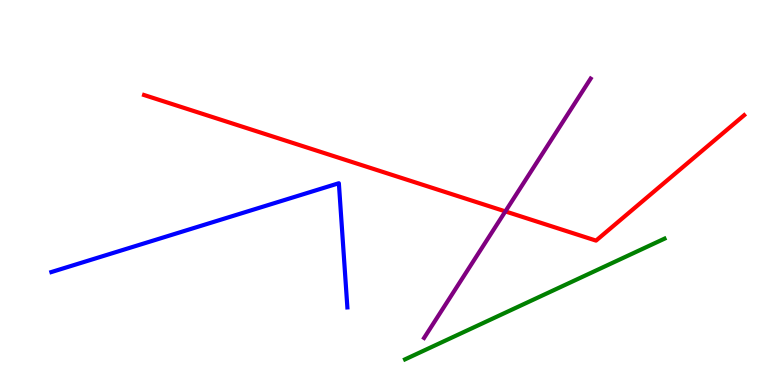[{'lines': ['blue', 'red'], 'intersections': []}, {'lines': ['green', 'red'], 'intersections': []}, {'lines': ['purple', 'red'], 'intersections': [{'x': 6.52, 'y': 4.51}]}, {'lines': ['blue', 'green'], 'intersections': []}, {'lines': ['blue', 'purple'], 'intersections': []}, {'lines': ['green', 'purple'], 'intersections': []}]